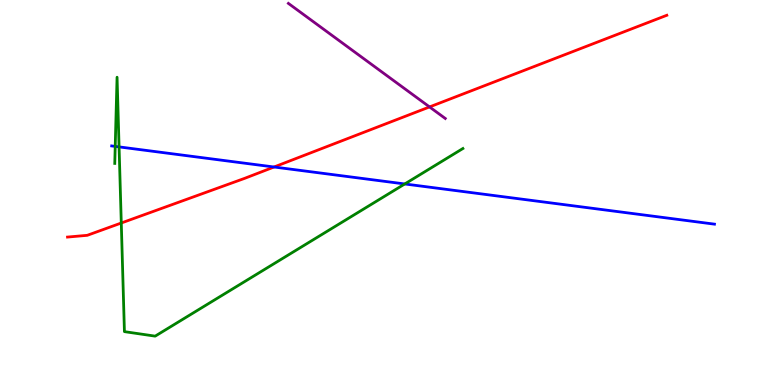[{'lines': ['blue', 'red'], 'intersections': [{'x': 3.54, 'y': 5.66}]}, {'lines': ['green', 'red'], 'intersections': [{'x': 1.56, 'y': 4.21}]}, {'lines': ['purple', 'red'], 'intersections': [{'x': 5.54, 'y': 7.22}]}, {'lines': ['blue', 'green'], 'intersections': [{'x': 1.49, 'y': 6.2}, {'x': 1.54, 'y': 6.18}, {'x': 5.22, 'y': 5.22}]}, {'lines': ['blue', 'purple'], 'intersections': []}, {'lines': ['green', 'purple'], 'intersections': []}]